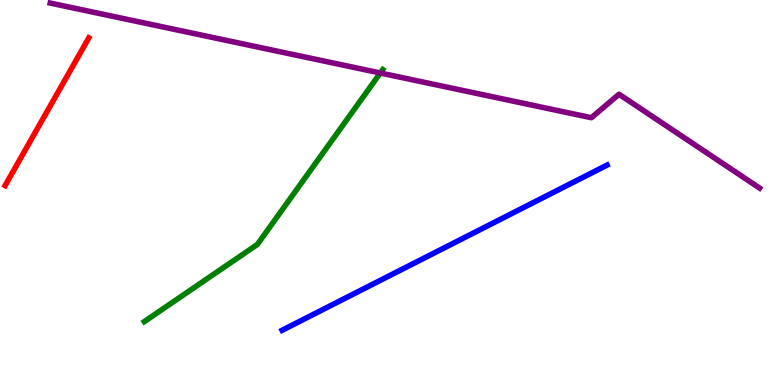[{'lines': ['blue', 'red'], 'intersections': []}, {'lines': ['green', 'red'], 'intersections': []}, {'lines': ['purple', 'red'], 'intersections': []}, {'lines': ['blue', 'green'], 'intersections': []}, {'lines': ['blue', 'purple'], 'intersections': []}, {'lines': ['green', 'purple'], 'intersections': [{'x': 4.91, 'y': 8.1}]}]